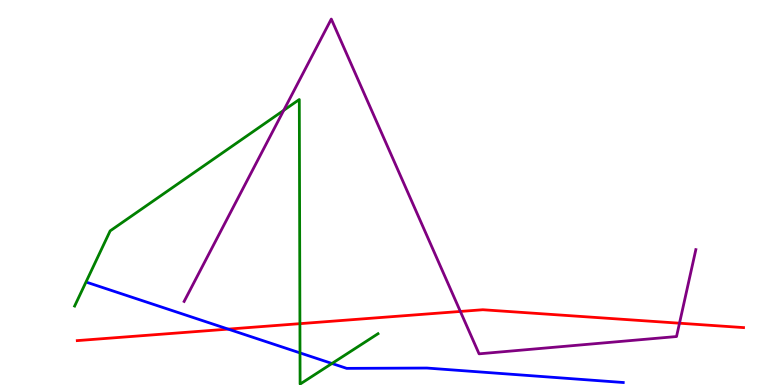[{'lines': ['blue', 'red'], 'intersections': [{'x': 2.94, 'y': 1.45}]}, {'lines': ['green', 'red'], 'intersections': [{'x': 3.87, 'y': 1.59}]}, {'lines': ['purple', 'red'], 'intersections': [{'x': 5.94, 'y': 1.91}, {'x': 8.77, 'y': 1.61}]}, {'lines': ['blue', 'green'], 'intersections': [{'x': 3.87, 'y': 0.834}, {'x': 4.28, 'y': 0.559}]}, {'lines': ['blue', 'purple'], 'intersections': []}, {'lines': ['green', 'purple'], 'intersections': [{'x': 3.66, 'y': 7.13}]}]